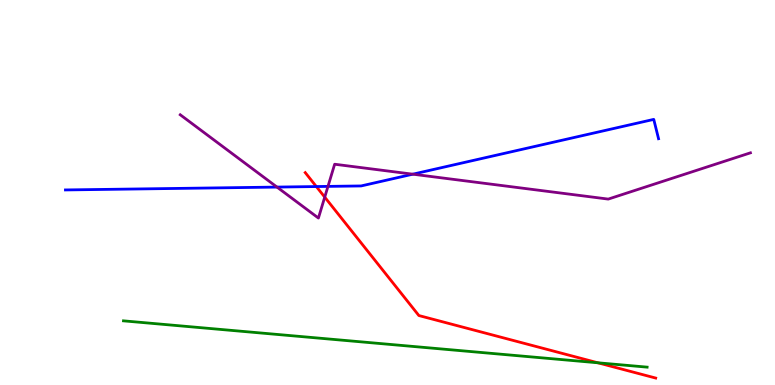[{'lines': ['blue', 'red'], 'intersections': [{'x': 4.08, 'y': 5.15}]}, {'lines': ['green', 'red'], 'intersections': [{'x': 7.71, 'y': 0.577}]}, {'lines': ['purple', 'red'], 'intersections': [{'x': 4.19, 'y': 4.88}]}, {'lines': ['blue', 'green'], 'intersections': []}, {'lines': ['blue', 'purple'], 'intersections': [{'x': 3.57, 'y': 5.14}, {'x': 4.23, 'y': 5.16}, {'x': 5.33, 'y': 5.48}]}, {'lines': ['green', 'purple'], 'intersections': []}]